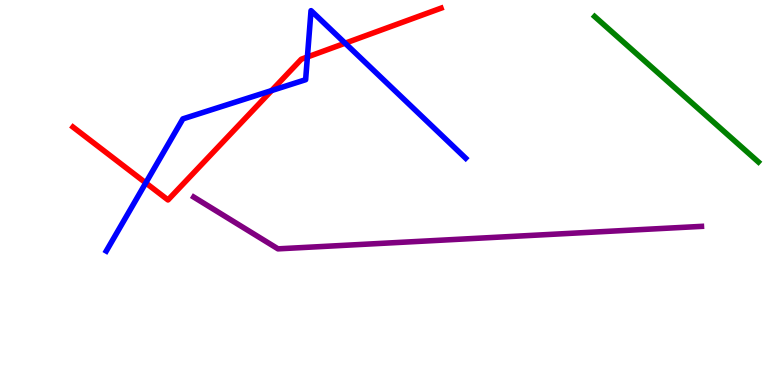[{'lines': ['blue', 'red'], 'intersections': [{'x': 1.88, 'y': 5.25}, {'x': 3.5, 'y': 7.65}, {'x': 3.97, 'y': 8.52}, {'x': 4.45, 'y': 8.88}]}, {'lines': ['green', 'red'], 'intersections': []}, {'lines': ['purple', 'red'], 'intersections': []}, {'lines': ['blue', 'green'], 'intersections': []}, {'lines': ['blue', 'purple'], 'intersections': []}, {'lines': ['green', 'purple'], 'intersections': []}]